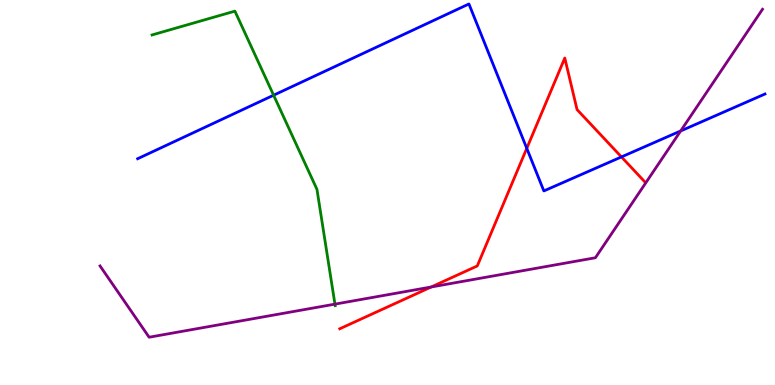[{'lines': ['blue', 'red'], 'intersections': [{'x': 6.8, 'y': 6.15}, {'x': 8.02, 'y': 5.92}]}, {'lines': ['green', 'red'], 'intersections': []}, {'lines': ['purple', 'red'], 'intersections': [{'x': 5.56, 'y': 2.55}]}, {'lines': ['blue', 'green'], 'intersections': [{'x': 3.53, 'y': 7.53}]}, {'lines': ['blue', 'purple'], 'intersections': [{'x': 8.78, 'y': 6.6}]}, {'lines': ['green', 'purple'], 'intersections': [{'x': 4.32, 'y': 2.1}]}]